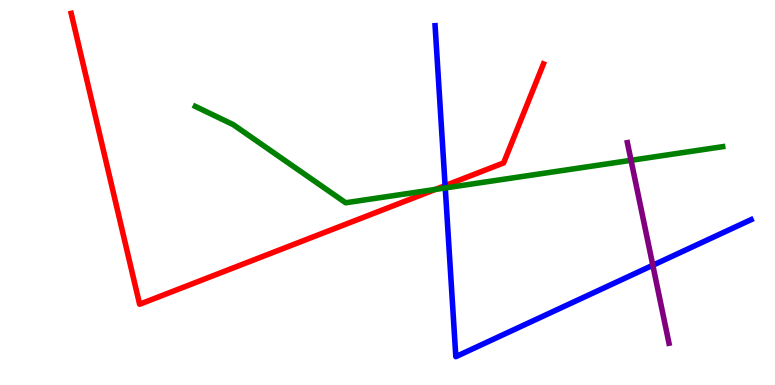[{'lines': ['blue', 'red'], 'intersections': [{'x': 5.74, 'y': 5.18}]}, {'lines': ['green', 'red'], 'intersections': [{'x': 5.62, 'y': 5.08}]}, {'lines': ['purple', 'red'], 'intersections': []}, {'lines': ['blue', 'green'], 'intersections': [{'x': 5.75, 'y': 5.12}]}, {'lines': ['blue', 'purple'], 'intersections': [{'x': 8.42, 'y': 3.11}]}, {'lines': ['green', 'purple'], 'intersections': [{'x': 8.14, 'y': 5.84}]}]